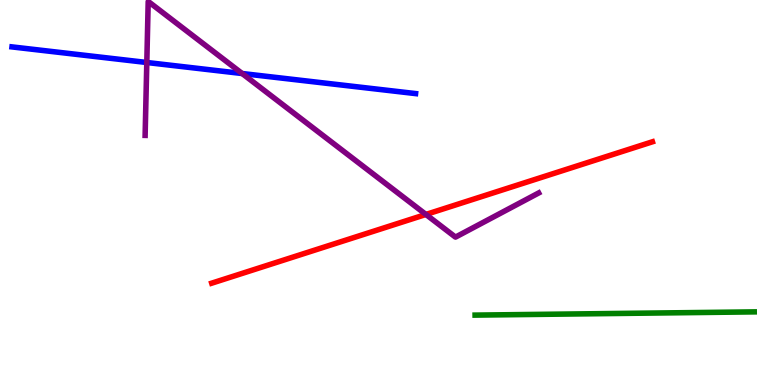[{'lines': ['blue', 'red'], 'intersections': []}, {'lines': ['green', 'red'], 'intersections': []}, {'lines': ['purple', 'red'], 'intersections': [{'x': 5.5, 'y': 4.43}]}, {'lines': ['blue', 'green'], 'intersections': []}, {'lines': ['blue', 'purple'], 'intersections': [{'x': 1.89, 'y': 8.38}, {'x': 3.12, 'y': 8.09}]}, {'lines': ['green', 'purple'], 'intersections': []}]